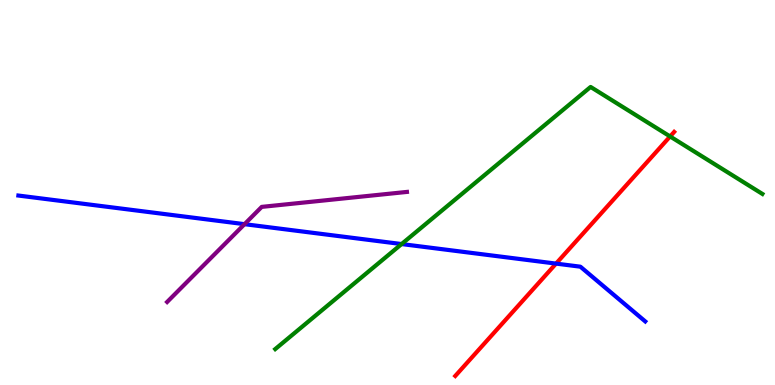[{'lines': ['blue', 'red'], 'intersections': [{'x': 7.17, 'y': 3.15}]}, {'lines': ['green', 'red'], 'intersections': [{'x': 8.65, 'y': 6.46}]}, {'lines': ['purple', 'red'], 'intersections': []}, {'lines': ['blue', 'green'], 'intersections': [{'x': 5.18, 'y': 3.66}]}, {'lines': ['blue', 'purple'], 'intersections': [{'x': 3.16, 'y': 4.18}]}, {'lines': ['green', 'purple'], 'intersections': []}]